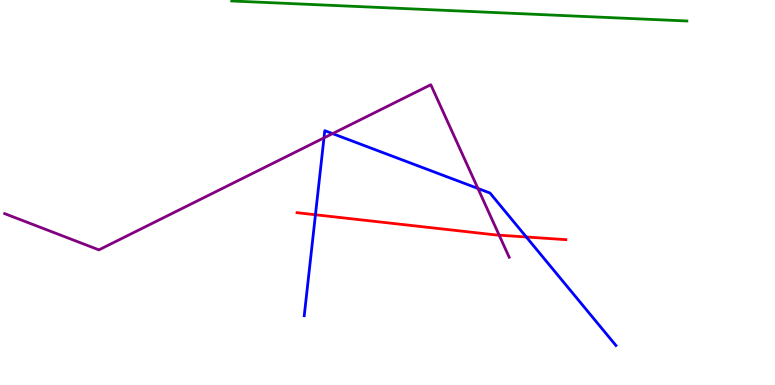[{'lines': ['blue', 'red'], 'intersections': [{'x': 4.07, 'y': 4.42}, {'x': 6.79, 'y': 3.84}]}, {'lines': ['green', 'red'], 'intersections': []}, {'lines': ['purple', 'red'], 'intersections': [{'x': 6.44, 'y': 3.89}]}, {'lines': ['blue', 'green'], 'intersections': []}, {'lines': ['blue', 'purple'], 'intersections': [{'x': 4.18, 'y': 6.42}, {'x': 4.29, 'y': 6.53}, {'x': 6.17, 'y': 5.1}]}, {'lines': ['green', 'purple'], 'intersections': []}]